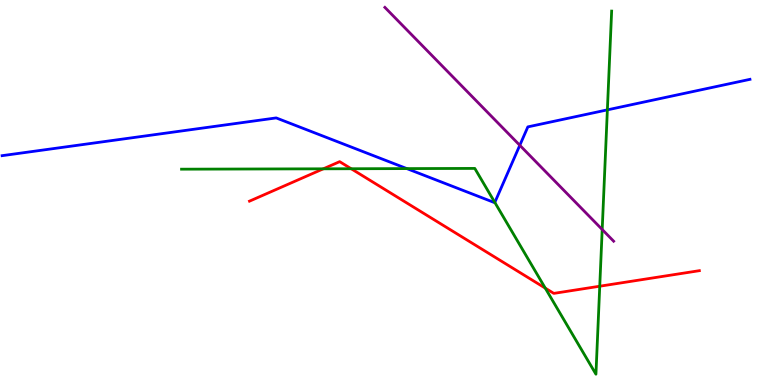[{'lines': ['blue', 'red'], 'intersections': []}, {'lines': ['green', 'red'], 'intersections': [{'x': 4.17, 'y': 5.62}, {'x': 4.53, 'y': 5.62}, {'x': 7.04, 'y': 2.52}, {'x': 7.74, 'y': 2.57}]}, {'lines': ['purple', 'red'], 'intersections': []}, {'lines': ['blue', 'green'], 'intersections': [{'x': 5.25, 'y': 5.62}, {'x': 6.38, 'y': 4.74}, {'x': 7.84, 'y': 7.15}]}, {'lines': ['blue', 'purple'], 'intersections': [{'x': 6.71, 'y': 6.23}]}, {'lines': ['green', 'purple'], 'intersections': [{'x': 7.77, 'y': 4.04}]}]